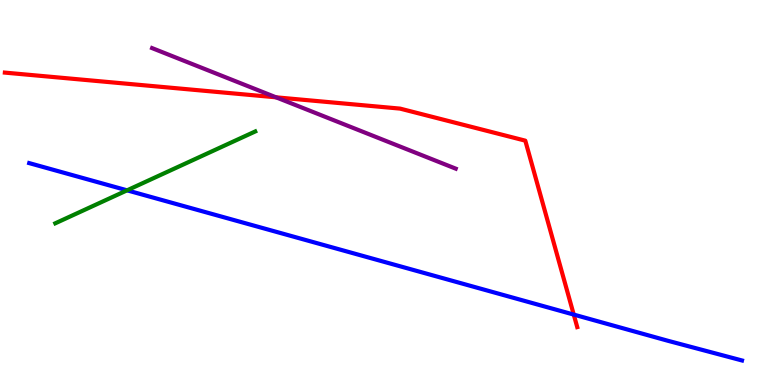[{'lines': ['blue', 'red'], 'intersections': [{'x': 7.4, 'y': 1.83}]}, {'lines': ['green', 'red'], 'intersections': []}, {'lines': ['purple', 'red'], 'intersections': [{'x': 3.56, 'y': 7.47}]}, {'lines': ['blue', 'green'], 'intersections': [{'x': 1.64, 'y': 5.06}]}, {'lines': ['blue', 'purple'], 'intersections': []}, {'lines': ['green', 'purple'], 'intersections': []}]